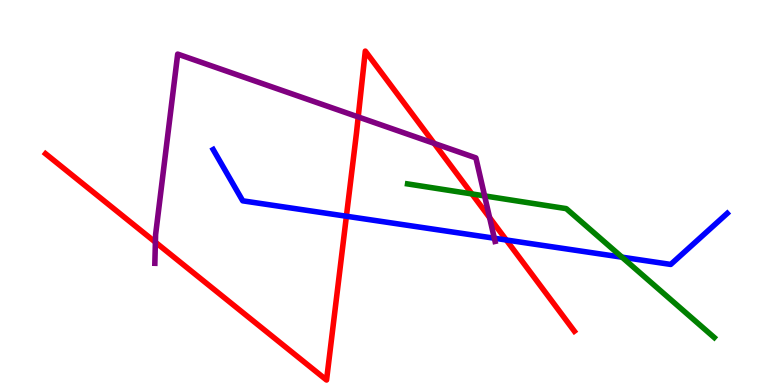[{'lines': ['blue', 'red'], 'intersections': [{'x': 4.47, 'y': 4.38}, {'x': 6.53, 'y': 3.77}]}, {'lines': ['green', 'red'], 'intersections': [{'x': 6.09, 'y': 4.96}]}, {'lines': ['purple', 'red'], 'intersections': [{'x': 2.01, 'y': 3.71}, {'x': 4.62, 'y': 6.96}, {'x': 5.6, 'y': 6.28}, {'x': 6.32, 'y': 4.35}]}, {'lines': ['blue', 'green'], 'intersections': [{'x': 8.03, 'y': 3.32}]}, {'lines': ['blue', 'purple'], 'intersections': [{'x': 6.38, 'y': 3.81}]}, {'lines': ['green', 'purple'], 'intersections': [{'x': 6.25, 'y': 4.91}]}]